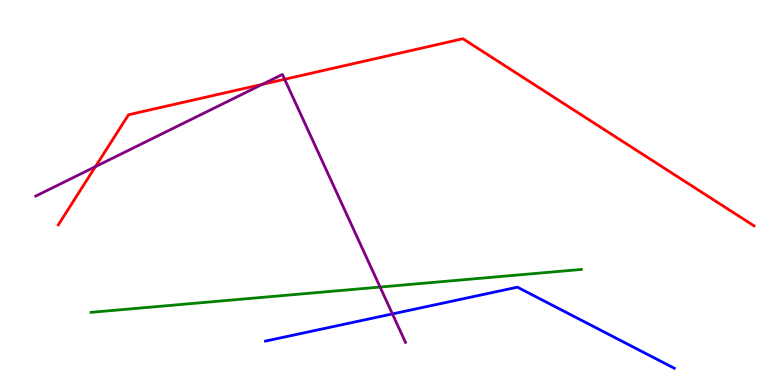[{'lines': ['blue', 'red'], 'intersections': []}, {'lines': ['green', 'red'], 'intersections': []}, {'lines': ['purple', 'red'], 'intersections': [{'x': 1.23, 'y': 5.67}, {'x': 3.39, 'y': 7.81}, {'x': 3.67, 'y': 7.94}]}, {'lines': ['blue', 'green'], 'intersections': []}, {'lines': ['blue', 'purple'], 'intersections': [{'x': 5.06, 'y': 1.85}]}, {'lines': ['green', 'purple'], 'intersections': [{'x': 4.9, 'y': 2.54}]}]